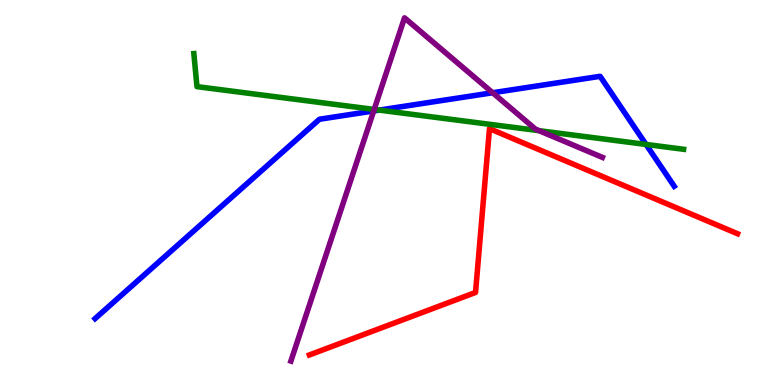[{'lines': ['blue', 'red'], 'intersections': []}, {'lines': ['green', 'red'], 'intersections': []}, {'lines': ['purple', 'red'], 'intersections': []}, {'lines': ['blue', 'green'], 'intersections': [{'x': 4.89, 'y': 7.14}, {'x': 8.34, 'y': 6.25}]}, {'lines': ['blue', 'purple'], 'intersections': [{'x': 4.82, 'y': 7.12}, {'x': 6.36, 'y': 7.59}]}, {'lines': ['green', 'purple'], 'intersections': [{'x': 4.83, 'y': 7.16}, {'x': 6.96, 'y': 6.61}]}]